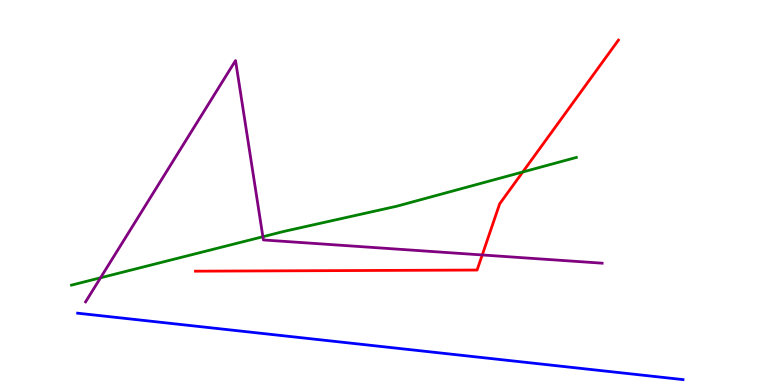[{'lines': ['blue', 'red'], 'intersections': []}, {'lines': ['green', 'red'], 'intersections': [{'x': 6.75, 'y': 5.53}]}, {'lines': ['purple', 'red'], 'intersections': [{'x': 6.22, 'y': 3.38}]}, {'lines': ['blue', 'green'], 'intersections': []}, {'lines': ['blue', 'purple'], 'intersections': []}, {'lines': ['green', 'purple'], 'intersections': [{'x': 1.3, 'y': 2.78}, {'x': 3.39, 'y': 3.85}]}]